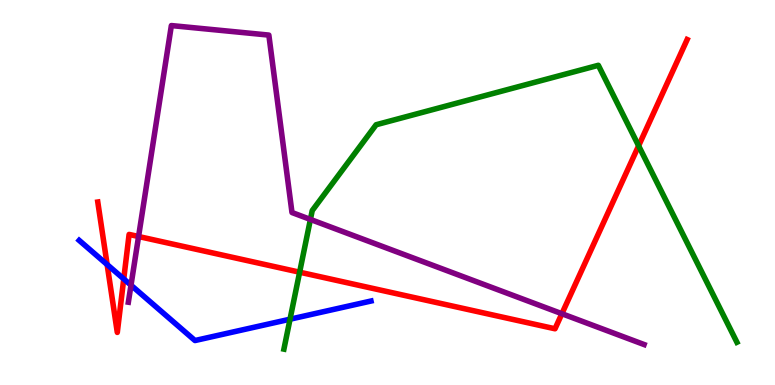[{'lines': ['blue', 'red'], 'intersections': [{'x': 1.38, 'y': 3.13}, {'x': 1.6, 'y': 2.76}]}, {'lines': ['green', 'red'], 'intersections': [{'x': 3.87, 'y': 2.93}, {'x': 8.24, 'y': 6.21}]}, {'lines': ['purple', 'red'], 'intersections': [{'x': 1.79, 'y': 3.86}, {'x': 7.25, 'y': 1.85}]}, {'lines': ['blue', 'green'], 'intersections': [{'x': 3.74, 'y': 1.71}]}, {'lines': ['blue', 'purple'], 'intersections': [{'x': 1.69, 'y': 2.59}]}, {'lines': ['green', 'purple'], 'intersections': [{'x': 4.01, 'y': 4.3}]}]